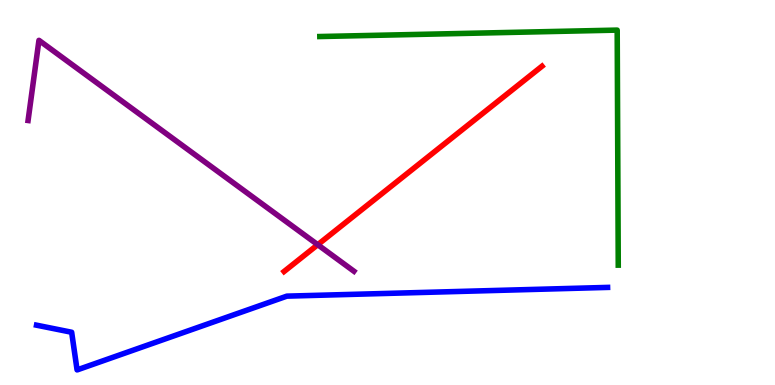[{'lines': ['blue', 'red'], 'intersections': []}, {'lines': ['green', 'red'], 'intersections': []}, {'lines': ['purple', 'red'], 'intersections': [{'x': 4.1, 'y': 3.64}]}, {'lines': ['blue', 'green'], 'intersections': []}, {'lines': ['blue', 'purple'], 'intersections': []}, {'lines': ['green', 'purple'], 'intersections': []}]